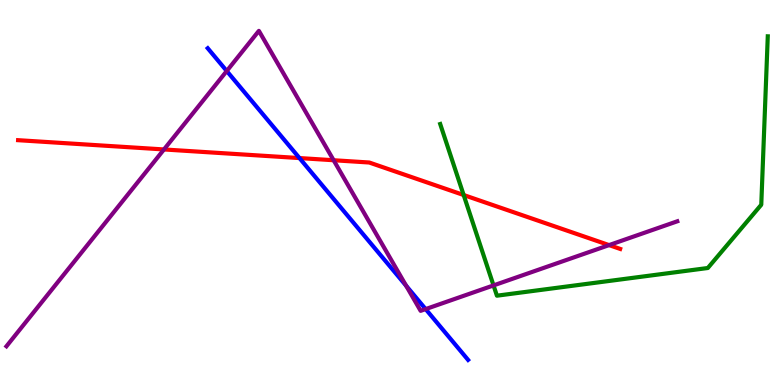[{'lines': ['blue', 'red'], 'intersections': [{'x': 3.86, 'y': 5.89}]}, {'lines': ['green', 'red'], 'intersections': [{'x': 5.98, 'y': 4.93}]}, {'lines': ['purple', 'red'], 'intersections': [{'x': 2.12, 'y': 6.12}, {'x': 4.3, 'y': 5.84}, {'x': 7.86, 'y': 3.63}]}, {'lines': ['blue', 'green'], 'intersections': []}, {'lines': ['blue', 'purple'], 'intersections': [{'x': 2.93, 'y': 8.16}, {'x': 5.24, 'y': 2.58}, {'x': 5.49, 'y': 1.97}]}, {'lines': ['green', 'purple'], 'intersections': [{'x': 6.37, 'y': 2.59}]}]